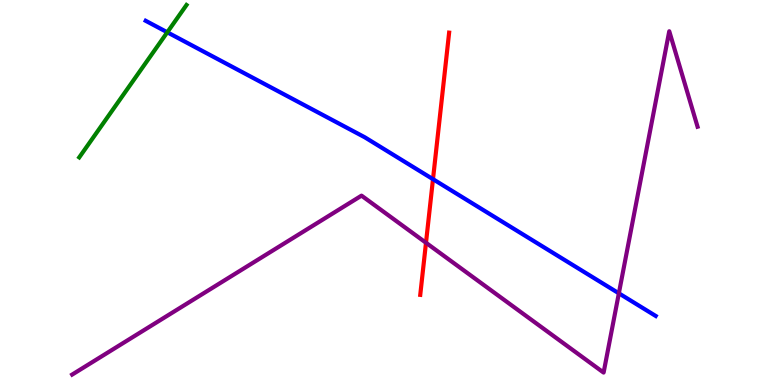[{'lines': ['blue', 'red'], 'intersections': [{'x': 5.59, 'y': 5.35}]}, {'lines': ['green', 'red'], 'intersections': []}, {'lines': ['purple', 'red'], 'intersections': [{'x': 5.5, 'y': 3.69}]}, {'lines': ['blue', 'green'], 'intersections': [{'x': 2.16, 'y': 9.16}]}, {'lines': ['blue', 'purple'], 'intersections': [{'x': 7.99, 'y': 2.38}]}, {'lines': ['green', 'purple'], 'intersections': []}]